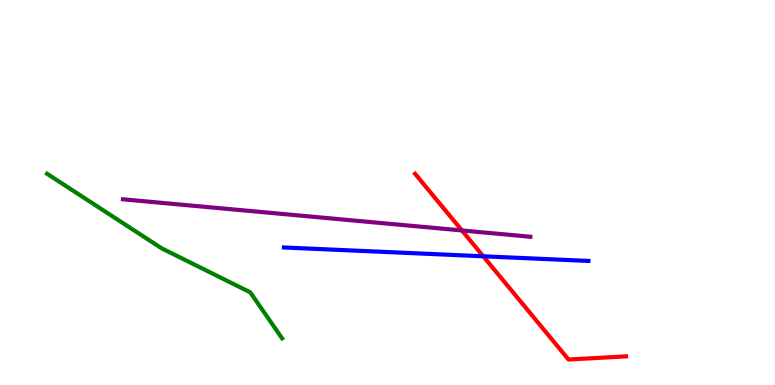[{'lines': ['blue', 'red'], 'intersections': [{'x': 6.24, 'y': 3.34}]}, {'lines': ['green', 'red'], 'intersections': []}, {'lines': ['purple', 'red'], 'intersections': [{'x': 5.96, 'y': 4.01}]}, {'lines': ['blue', 'green'], 'intersections': []}, {'lines': ['blue', 'purple'], 'intersections': []}, {'lines': ['green', 'purple'], 'intersections': []}]